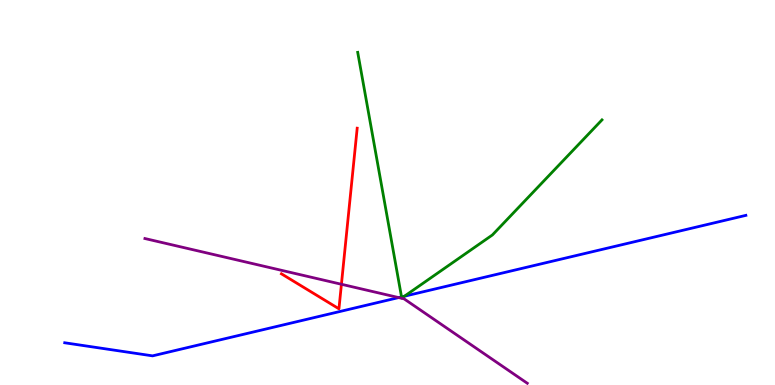[{'lines': ['blue', 'red'], 'intersections': []}, {'lines': ['green', 'red'], 'intersections': []}, {'lines': ['purple', 'red'], 'intersections': [{'x': 4.41, 'y': 2.62}]}, {'lines': ['blue', 'green'], 'intersections': [{'x': 5.18, 'y': 2.29}, {'x': 5.22, 'y': 2.31}]}, {'lines': ['blue', 'purple'], 'intersections': [{'x': 5.14, 'y': 2.27}]}, {'lines': ['green', 'purple'], 'intersections': []}]